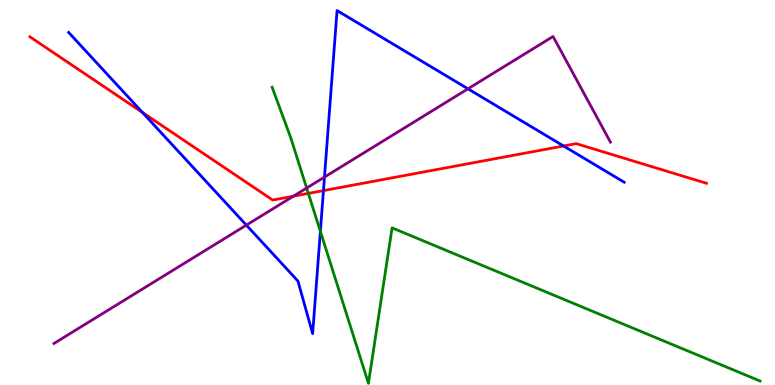[{'lines': ['blue', 'red'], 'intersections': [{'x': 1.84, 'y': 7.08}, {'x': 4.17, 'y': 5.05}, {'x': 7.27, 'y': 6.21}]}, {'lines': ['green', 'red'], 'intersections': [{'x': 3.98, 'y': 4.98}]}, {'lines': ['purple', 'red'], 'intersections': [{'x': 3.79, 'y': 4.9}]}, {'lines': ['blue', 'green'], 'intersections': [{'x': 4.13, 'y': 3.99}]}, {'lines': ['blue', 'purple'], 'intersections': [{'x': 3.18, 'y': 4.15}, {'x': 4.19, 'y': 5.4}, {'x': 6.04, 'y': 7.69}]}, {'lines': ['green', 'purple'], 'intersections': [{'x': 3.96, 'y': 5.12}]}]